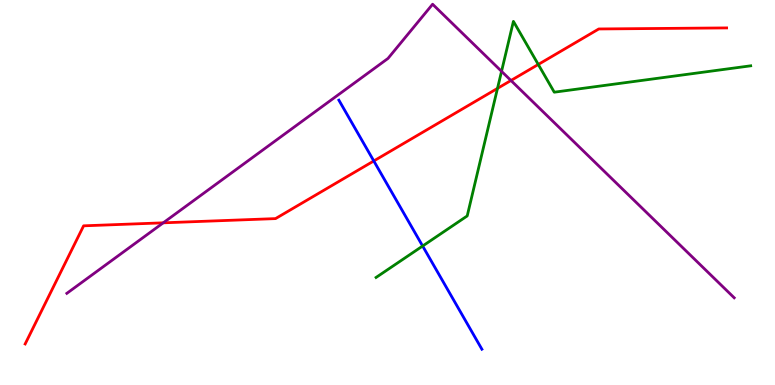[{'lines': ['blue', 'red'], 'intersections': [{'x': 4.82, 'y': 5.82}]}, {'lines': ['green', 'red'], 'intersections': [{'x': 6.42, 'y': 7.7}, {'x': 6.95, 'y': 8.33}]}, {'lines': ['purple', 'red'], 'intersections': [{'x': 2.11, 'y': 4.21}, {'x': 6.59, 'y': 7.91}]}, {'lines': ['blue', 'green'], 'intersections': [{'x': 5.45, 'y': 3.61}]}, {'lines': ['blue', 'purple'], 'intersections': []}, {'lines': ['green', 'purple'], 'intersections': [{'x': 6.47, 'y': 8.15}]}]